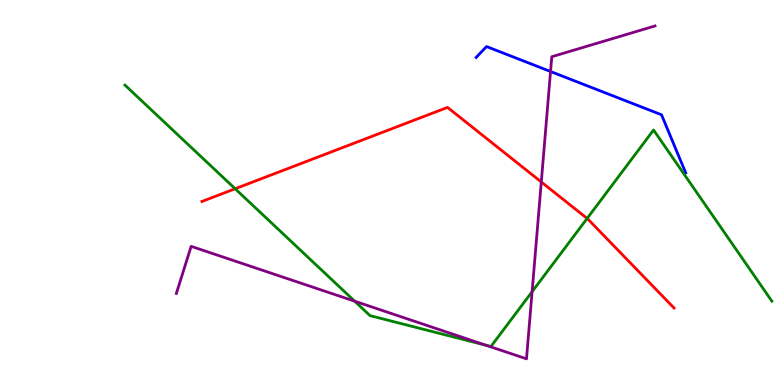[{'lines': ['blue', 'red'], 'intersections': []}, {'lines': ['green', 'red'], 'intersections': [{'x': 3.03, 'y': 5.1}, {'x': 7.58, 'y': 4.33}]}, {'lines': ['purple', 'red'], 'intersections': [{'x': 6.98, 'y': 5.27}]}, {'lines': ['blue', 'green'], 'intersections': []}, {'lines': ['blue', 'purple'], 'intersections': [{'x': 7.1, 'y': 8.14}]}, {'lines': ['green', 'purple'], 'intersections': [{'x': 4.58, 'y': 2.18}, {'x': 6.27, 'y': 1.03}, {'x': 6.87, 'y': 2.42}]}]